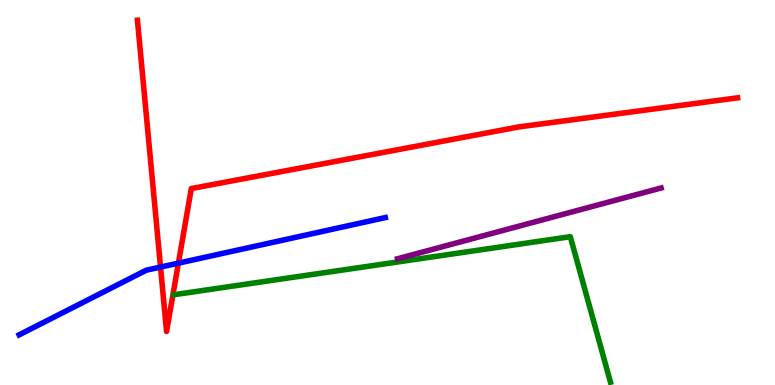[{'lines': ['blue', 'red'], 'intersections': [{'x': 2.07, 'y': 3.06}, {'x': 2.3, 'y': 3.17}]}, {'lines': ['green', 'red'], 'intersections': []}, {'lines': ['purple', 'red'], 'intersections': []}, {'lines': ['blue', 'green'], 'intersections': []}, {'lines': ['blue', 'purple'], 'intersections': []}, {'lines': ['green', 'purple'], 'intersections': []}]